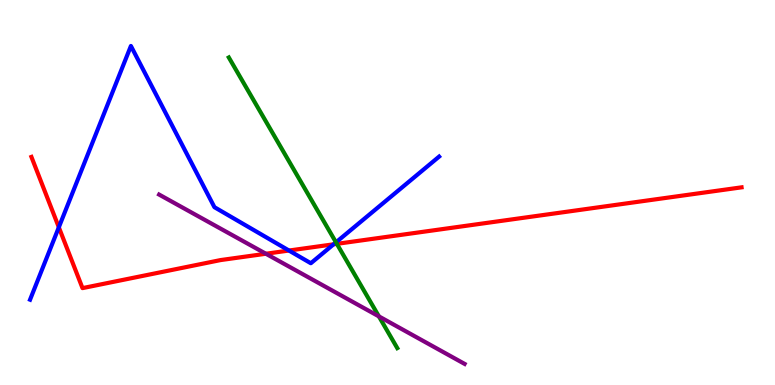[{'lines': ['blue', 'red'], 'intersections': [{'x': 0.759, 'y': 4.1}, {'x': 3.73, 'y': 3.49}, {'x': 4.3, 'y': 3.65}]}, {'lines': ['green', 'red'], 'intersections': [{'x': 4.35, 'y': 3.67}]}, {'lines': ['purple', 'red'], 'intersections': [{'x': 3.43, 'y': 3.41}]}, {'lines': ['blue', 'green'], 'intersections': [{'x': 4.34, 'y': 3.71}]}, {'lines': ['blue', 'purple'], 'intersections': []}, {'lines': ['green', 'purple'], 'intersections': [{'x': 4.89, 'y': 1.78}]}]